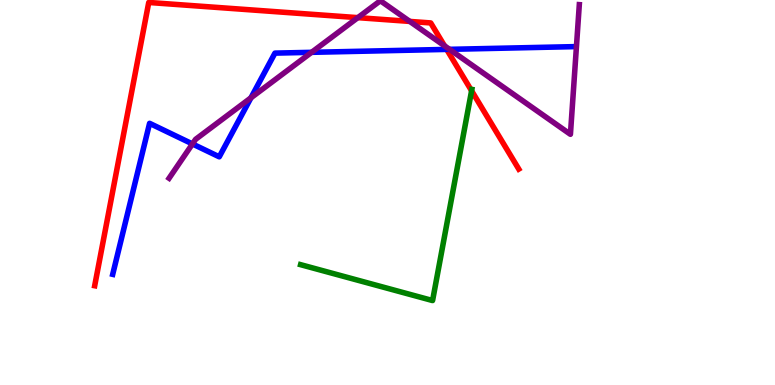[{'lines': ['blue', 'red'], 'intersections': [{'x': 5.76, 'y': 8.72}]}, {'lines': ['green', 'red'], 'intersections': [{'x': 6.09, 'y': 7.64}]}, {'lines': ['purple', 'red'], 'intersections': [{'x': 4.62, 'y': 9.54}, {'x': 5.29, 'y': 9.44}, {'x': 5.74, 'y': 8.81}]}, {'lines': ['blue', 'green'], 'intersections': []}, {'lines': ['blue', 'purple'], 'intersections': [{'x': 2.48, 'y': 6.26}, {'x': 3.24, 'y': 7.46}, {'x': 4.02, 'y': 8.64}, {'x': 5.8, 'y': 8.72}]}, {'lines': ['green', 'purple'], 'intersections': []}]